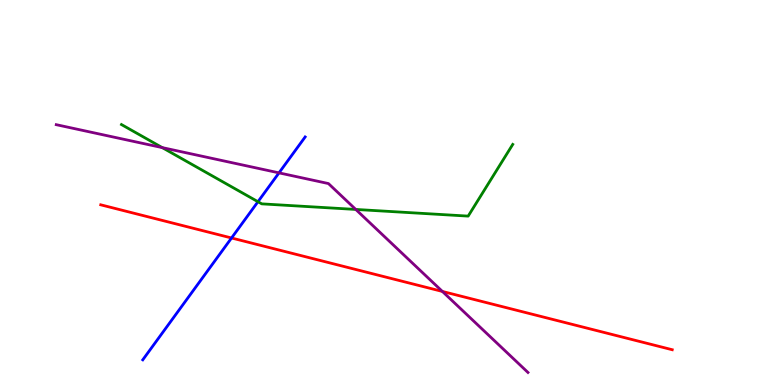[{'lines': ['blue', 'red'], 'intersections': [{'x': 2.99, 'y': 3.82}]}, {'lines': ['green', 'red'], 'intersections': []}, {'lines': ['purple', 'red'], 'intersections': [{'x': 5.71, 'y': 2.43}]}, {'lines': ['blue', 'green'], 'intersections': [{'x': 3.33, 'y': 4.76}]}, {'lines': ['blue', 'purple'], 'intersections': [{'x': 3.6, 'y': 5.51}]}, {'lines': ['green', 'purple'], 'intersections': [{'x': 2.09, 'y': 6.17}, {'x': 4.59, 'y': 4.56}]}]